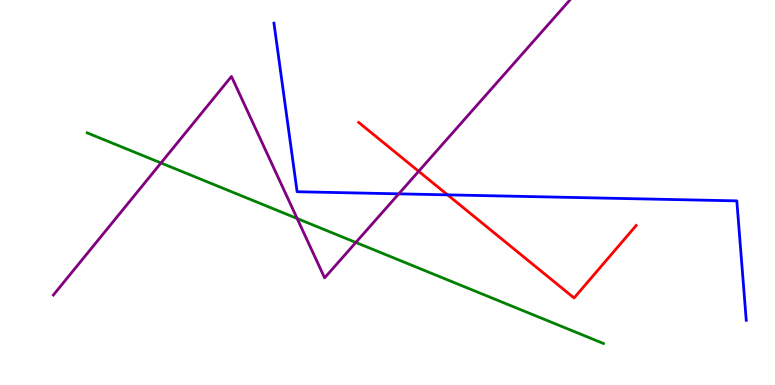[{'lines': ['blue', 'red'], 'intersections': [{'x': 5.78, 'y': 4.94}]}, {'lines': ['green', 'red'], 'intersections': []}, {'lines': ['purple', 'red'], 'intersections': [{'x': 5.4, 'y': 5.55}]}, {'lines': ['blue', 'green'], 'intersections': []}, {'lines': ['blue', 'purple'], 'intersections': [{'x': 5.15, 'y': 4.97}]}, {'lines': ['green', 'purple'], 'intersections': [{'x': 2.08, 'y': 5.77}, {'x': 3.83, 'y': 4.32}, {'x': 4.59, 'y': 3.7}]}]